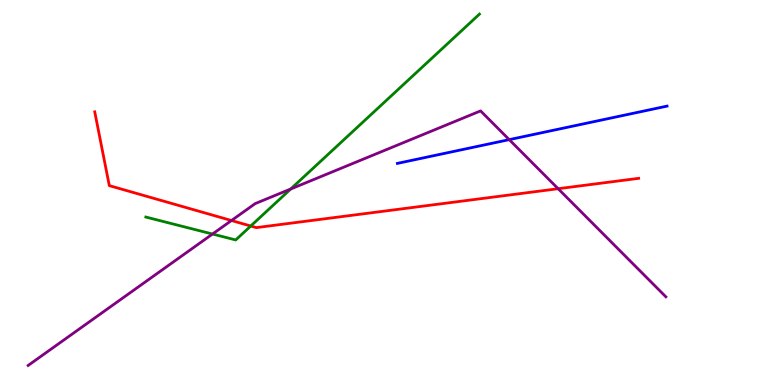[{'lines': ['blue', 'red'], 'intersections': []}, {'lines': ['green', 'red'], 'intersections': [{'x': 3.24, 'y': 4.13}]}, {'lines': ['purple', 'red'], 'intersections': [{'x': 2.99, 'y': 4.27}, {'x': 7.2, 'y': 5.1}]}, {'lines': ['blue', 'green'], 'intersections': []}, {'lines': ['blue', 'purple'], 'intersections': [{'x': 6.57, 'y': 6.37}]}, {'lines': ['green', 'purple'], 'intersections': [{'x': 2.74, 'y': 3.92}, {'x': 3.75, 'y': 5.09}]}]